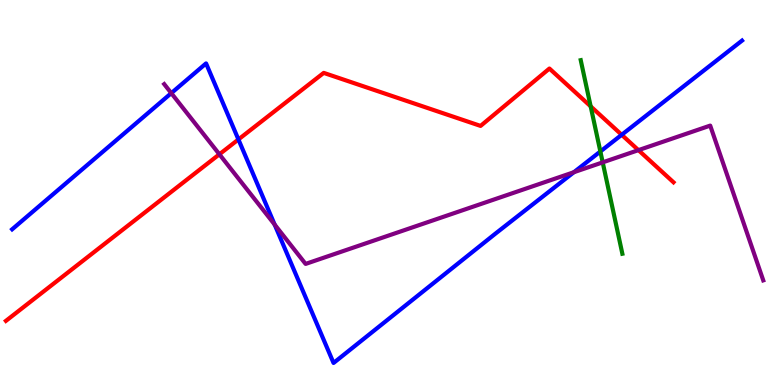[{'lines': ['blue', 'red'], 'intersections': [{'x': 3.08, 'y': 6.38}, {'x': 8.02, 'y': 6.5}]}, {'lines': ['green', 'red'], 'intersections': [{'x': 7.62, 'y': 7.24}]}, {'lines': ['purple', 'red'], 'intersections': [{'x': 2.83, 'y': 5.99}, {'x': 8.24, 'y': 6.1}]}, {'lines': ['blue', 'green'], 'intersections': [{'x': 7.75, 'y': 6.07}]}, {'lines': ['blue', 'purple'], 'intersections': [{'x': 2.21, 'y': 7.58}, {'x': 3.54, 'y': 4.17}, {'x': 7.41, 'y': 5.53}]}, {'lines': ['green', 'purple'], 'intersections': [{'x': 7.78, 'y': 5.78}]}]